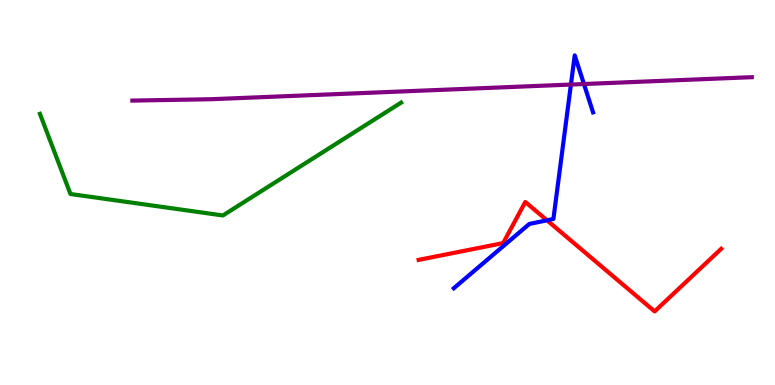[{'lines': ['blue', 'red'], 'intersections': [{'x': 7.06, 'y': 4.28}]}, {'lines': ['green', 'red'], 'intersections': []}, {'lines': ['purple', 'red'], 'intersections': []}, {'lines': ['blue', 'green'], 'intersections': []}, {'lines': ['blue', 'purple'], 'intersections': [{'x': 7.37, 'y': 7.8}, {'x': 7.53, 'y': 7.82}]}, {'lines': ['green', 'purple'], 'intersections': []}]